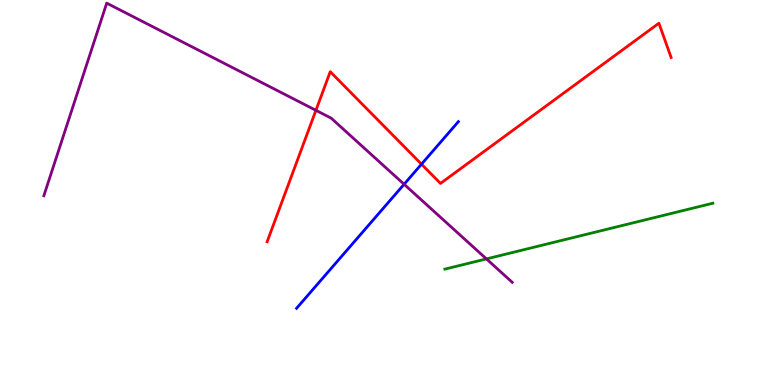[{'lines': ['blue', 'red'], 'intersections': [{'x': 5.44, 'y': 5.74}]}, {'lines': ['green', 'red'], 'intersections': []}, {'lines': ['purple', 'red'], 'intersections': [{'x': 4.08, 'y': 7.13}]}, {'lines': ['blue', 'green'], 'intersections': []}, {'lines': ['blue', 'purple'], 'intersections': [{'x': 5.21, 'y': 5.21}]}, {'lines': ['green', 'purple'], 'intersections': [{'x': 6.28, 'y': 3.28}]}]